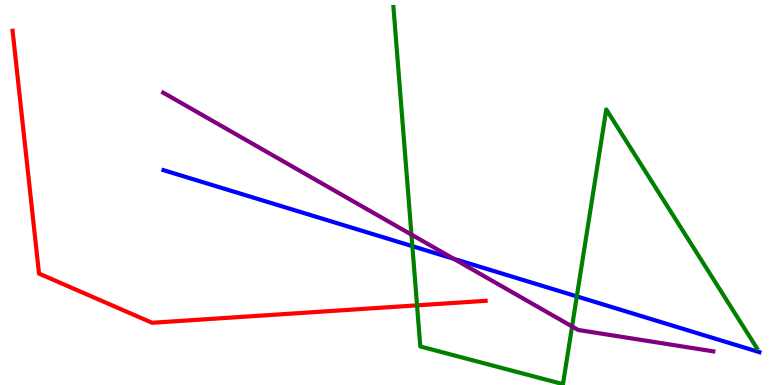[{'lines': ['blue', 'red'], 'intersections': []}, {'lines': ['green', 'red'], 'intersections': [{'x': 5.38, 'y': 2.07}]}, {'lines': ['purple', 'red'], 'intersections': []}, {'lines': ['blue', 'green'], 'intersections': [{'x': 5.32, 'y': 3.61}, {'x': 7.44, 'y': 2.3}]}, {'lines': ['blue', 'purple'], 'intersections': [{'x': 5.86, 'y': 3.28}]}, {'lines': ['green', 'purple'], 'intersections': [{'x': 5.31, 'y': 3.91}, {'x': 7.38, 'y': 1.52}]}]